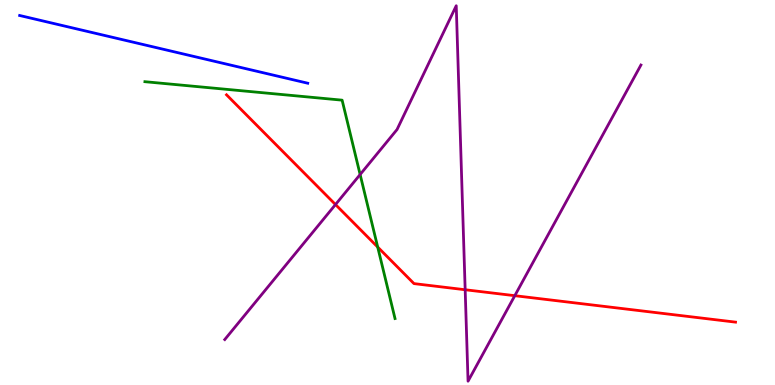[{'lines': ['blue', 'red'], 'intersections': []}, {'lines': ['green', 'red'], 'intersections': [{'x': 4.87, 'y': 3.58}]}, {'lines': ['purple', 'red'], 'intersections': [{'x': 4.33, 'y': 4.69}, {'x': 6.0, 'y': 2.47}, {'x': 6.64, 'y': 2.32}]}, {'lines': ['blue', 'green'], 'intersections': []}, {'lines': ['blue', 'purple'], 'intersections': []}, {'lines': ['green', 'purple'], 'intersections': [{'x': 4.65, 'y': 5.47}]}]